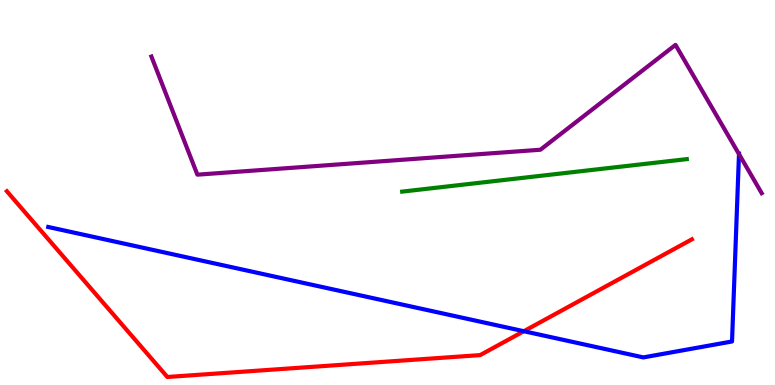[{'lines': ['blue', 'red'], 'intersections': [{'x': 6.76, 'y': 1.4}]}, {'lines': ['green', 'red'], 'intersections': []}, {'lines': ['purple', 'red'], 'intersections': []}, {'lines': ['blue', 'green'], 'intersections': []}, {'lines': ['blue', 'purple'], 'intersections': [{'x': 9.54, 'y': 6.0}]}, {'lines': ['green', 'purple'], 'intersections': []}]